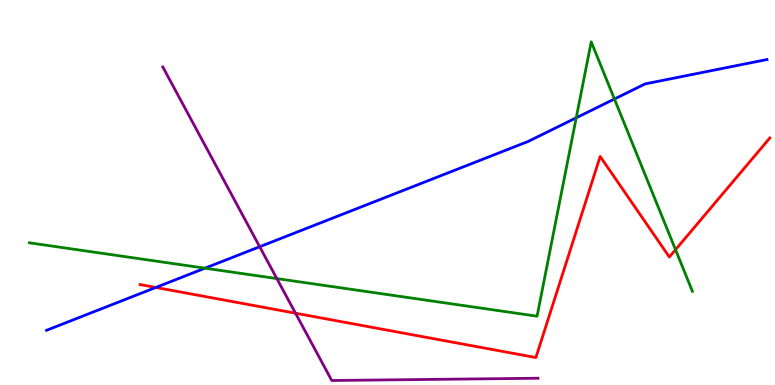[{'lines': ['blue', 'red'], 'intersections': [{'x': 2.01, 'y': 2.53}]}, {'lines': ['green', 'red'], 'intersections': [{'x': 8.72, 'y': 3.51}]}, {'lines': ['purple', 'red'], 'intersections': [{'x': 3.81, 'y': 1.86}]}, {'lines': ['blue', 'green'], 'intersections': [{'x': 2.64, 'y': 3.03}, {'x': 7.44, 'y': 6.94}, {'x': 7.93, 'y': 7.43}]}, {'lines': ['blue', 'purple'], 'intersections': [{'x': 3.35, 'y': 3.59}]}, {'lines': ['green', 'purple'], 'intersections': [{'x': 3.57, 'y': 2.76}]}]